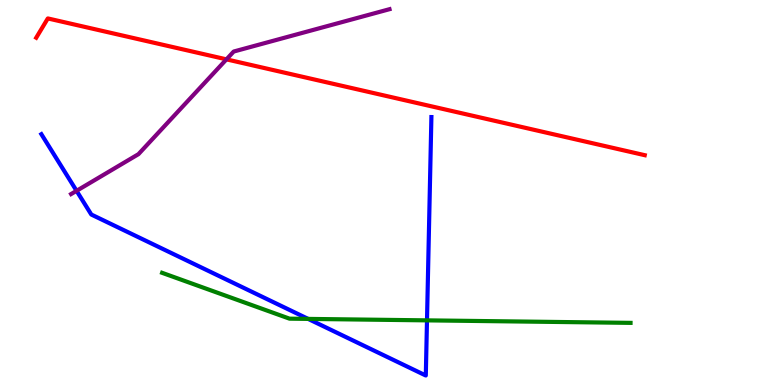[{'lines': ['blue', 'red'], 'intersections': []}, {'lines': ['green', 'red'], 'intersections': []}, {'lines': ['purple', 'red'], 'intersections': [{'x': 2.92, 'y': 8.46}]}, {'lines': ['blue', 'green'], 'intersections': [{'x': 3.98, 'y': 1.72}, {'x': 5.51, 'y': 1.68}]}, {'lines': ['blue', 'purple'], 'intersections': [{'x': 0.988, 'y': 5.04}]}, {'lines': ['green', 'purple'], 'intersections': []}]